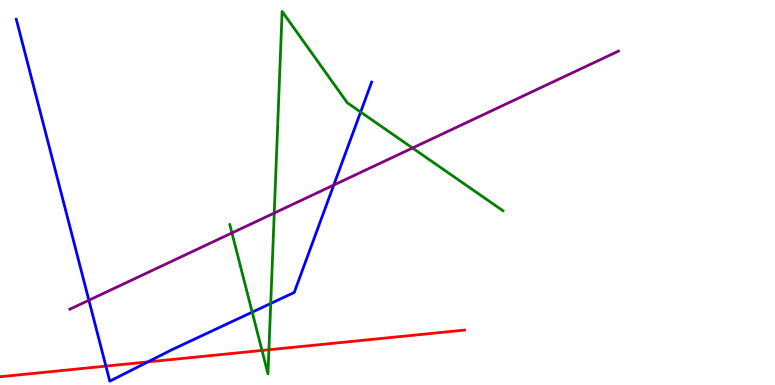[{'lines': ['blue', 'red'], 'intersections': [{'x': 1.37, 'y': 0.49}, {'x': 1.91, 'y': 0.6}]}, {'lines': ['green', 'red'], 'intersections': [{'x': 3.38, 'y': 0.898}, {'x': 3.47, 'y': 0.916}]}, {'lines': ['purple', 'red'], 'intersections': []}, {'lines': ['blue', 'green'], 'intersections': [{'x': 3.25, 'y': 1.89}, {'x': 3.49, 'y': 2.12}, {'x': 4.65, 'y': 7.09}]}, {'lines': ['blue', 'purple'], 'intersections': [{'x': 1.15, 'y': 2.2}, {'x': 4.31, 'y': 5.19}]}, {'lines': ['green', 'purple'], 'intersections': [{'x': 2.99, 'y': 3.95}, {'x': 3.54, 'y': 4.47}, {'x': 5.32, 'y': 6.16}]}]